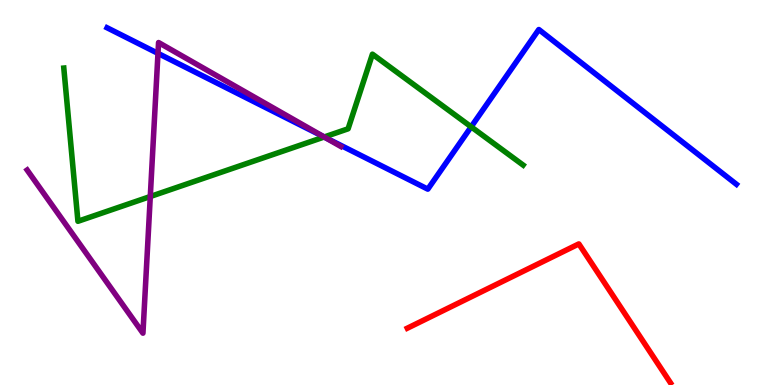[{'lines': ['blue', 'red'], 'intersections': []}, {'lines': ['green', 'red'], 'intersections': []}, {'lines': ['purple', 'red'], 'intersections': []}, {'lines': ['blue', 'green'], 'intersections': [{'x': 4.18, 'y': 6.44}, {'x': 6.08, 'y': 6.71}]}, {'lines': ['blue', 'purple'], 'intersections': [{'x': 2.04, 'y': 8.61}, {'x': 4.19, 'y': 6.44}]}, {'lines': ['green', 'purple'], 'intersections': [{'x': 1.94, 'y': 4.9}, {'x': 4.18, 'y': 6.44}]}]